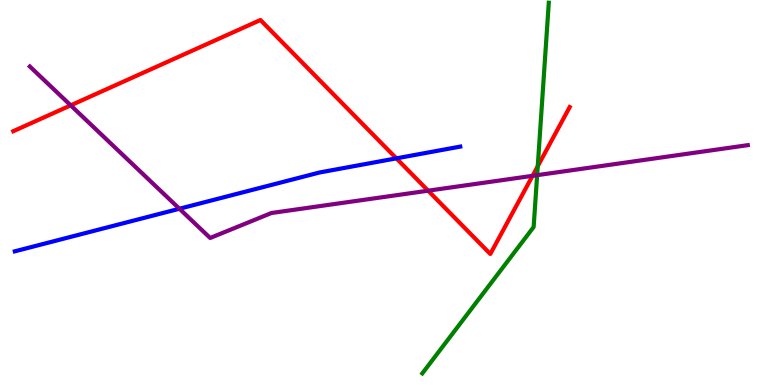[{'lines': ['blue', 'red'], 'intersections': [{'x': 5.11, 'y': 5.89}]}, {'lines': ['green', 'red'], 'intersections': [{'x': 6.94, 'y': 5.68}]}, {'lines': ['purple', 'red'], 'intersections': [{'x': 0.912, 'y': 7.26}, {'x': 5.52, 'y': 5.05}, {'x': 6.87, 'y': 5.43}]}, {'lines': ['blue', 'green'], 'intersections': []}, {'lines': ['blue', 'purple'], 'intersections': [{'x': 2.32, 'y': 4.58}]}, {'lines': ['green', 'purple'], 'intersections': [{'x': 6.93, 'y': 5.45}]}]